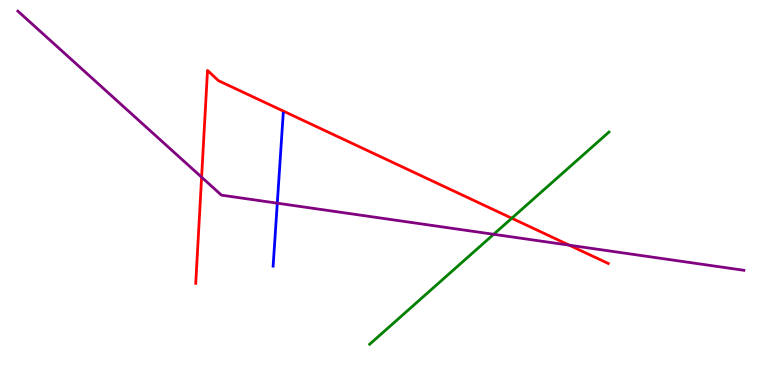[{'lines': ['blue', 'red'], 'intersections': []}, {'lines': ['green', 'red'], 'intersections': [{'x': 6.6, 'y': 4.33}]}, {'lines': ['purple', 'red'], 'intersections': [{'x': 2.6, 'y': 5.4}, {'x': 7.34, 'y': 3.63}]}, {'lines': ['blue', 'green'], 'intersections': []}, {'lines': ['blue', 'purple'], 'intersections': [{'x': 3.58, 'y': 4.72}]}, {'lines': ['green', 'purple'], 'intersections': [{'x': 6.37, 'y': 3.91}]}]